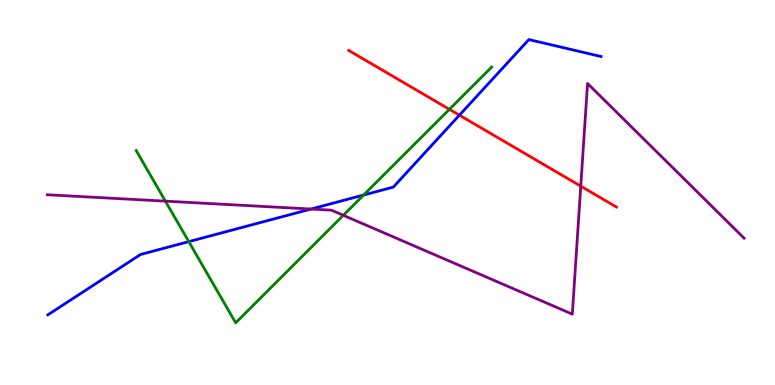[{'lines': ['blue', 'red'], 'intersections': [{'x': 5.93, 'y': 7.01}]}, {'lines': ['green', 'red'], 'intersections': [{'x': 5.8, 'y': 7.16}]}, {'lines': ['purple', 'red'], 'intersections': [{'x': 7.49, 'y': 5.16}]}, {'lines': ['blue', 'green'], 'intersections': [{'x': 2.44, 'y': 3.72}, {'x': 4.69, 'y': 4.93}]}, {'lines': ['blue', 'purple'], 'intersections': [{'x': 4.01, 'y': 4.57}]}, {'lines': ['green', 'purple'], 'intersections': [{'x': 2.13, 'y': 4.78}, {'x': 4.43, 'y': 4.41}]}]